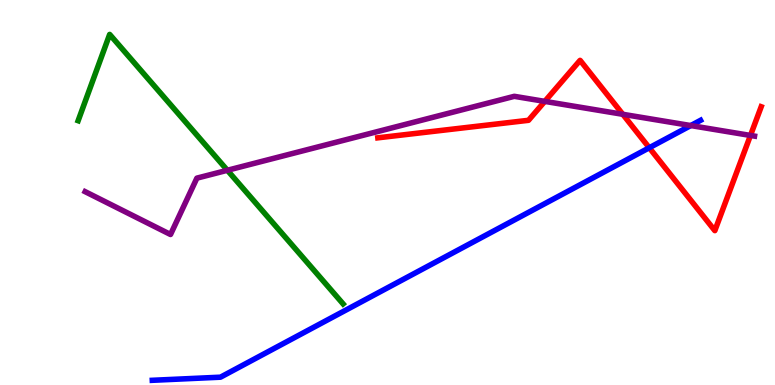[{'lines': ['blue', 'red'], 'intersections': [{'x': 8.38, 'y': 6.16}]}, {'lines': ['green', 'red'], 'intersections': []}, {'lines': ['purple', 'red'], 'intersections': [{'x': 7.03, 'y': 7.37}, {'x': 8.04, 'y': 7.03}, {'x': 9.68, 'y': 6.48}]}, {'lines': ['blue', 'green'], 'intersections': []}, {'lines': ['blue', 'purple'], 'intersections': [{'x': 8.91, 'y': 6.74}]}, {'lines': ['green', 'purple'], 'intersections': [{'x': 2.93, 'y': 5.58}]}]